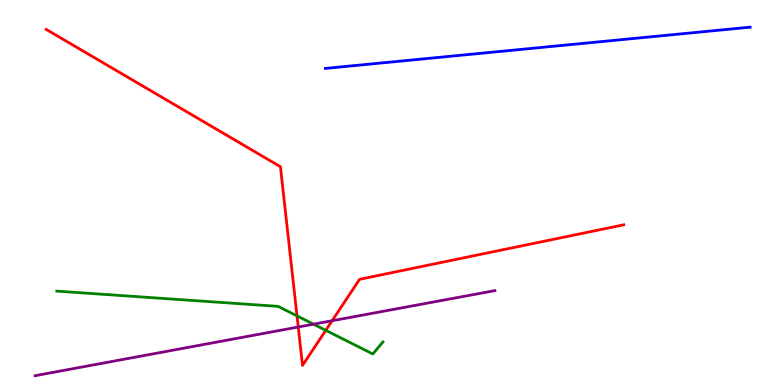[{'lines': ['blue', 'red'], 'intersections': []}, {'lines': ['green', 'red'], 'intersections': [{'x': 3.83, 'y': 1.8}, {'x': 4.2, 'y': 1.42}]}, {'lines': ['purple', 'red'], 'intersections': [{'x': 3.85, 'y': 1.51}, {'x': 4.29, 'y': 1.67}]}, {'lines': ['blue', 'green'], 'intersections': []}, {'lines': ['blue', 'purple'], 'intersections': []}, {'lines': ['green', 'purple'], 'intersections': [{'x': 4.05, 'y': 1.58}]}]